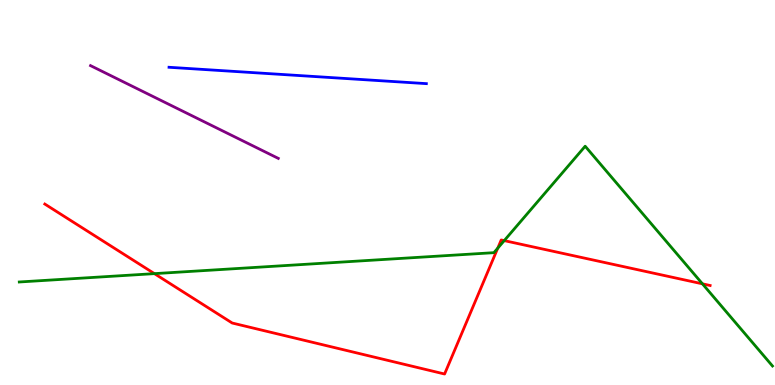[{'lines': ['blue', 'red'], 'intersections': []}, {'lines': ['green', 'red'], 'intersections': [{'x': 1.99, 'y': 2.89}, {'x': 6.42, 'y': 3.55}, {'x': 6.51, 'y': 3.75}, {'x': 9.06, 'y': 2.63}]}, {'lines': ['purple', 'red'], 'intersections': []}, {'lines': ['blue', 'green'], 'intersections': []}, {'lines': ['blue', 'purple'], 'intersections': []}, {'lines': ['green', 'purple'], 'intersections': []}]